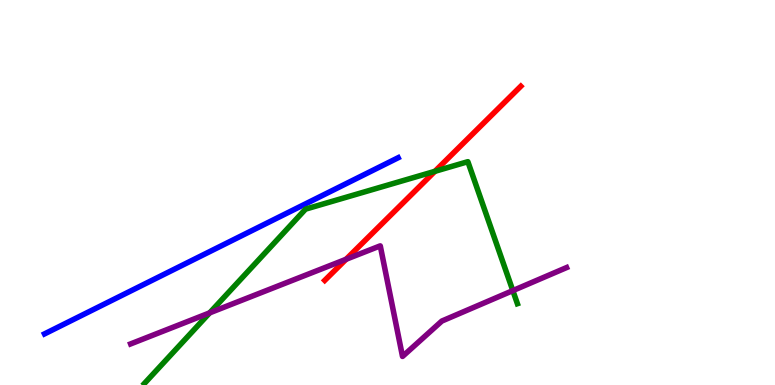[{'lines': ['blue', 'red'], 'intersections': []}, {'lines': ['green', 'red'], 'intersections': [{'x': 5.61, 'y': 5.55}]}, {'lines': ['purple', 'red'], 'intersections': [{'x': 4.47, 'y': 3.27}]}, {'lines': ['blue', 'green'], 'intersections': []}, {'lines': ['blue', 'purple'], 'intersections': []}, {'lines': ['green', 'purple'], 'intersections': [{'x': 2.71, 'y': 1.87}, {'x': 6.62, 'y': 2.45}]}]